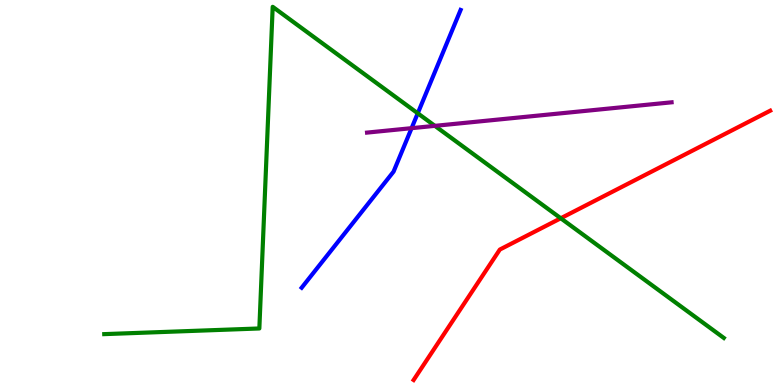[{'lines': ['blue', 'red'], 'intersections': []}, {'lines': ['green', 'red'], 'intersections': [{'x': 7.24, 'y': 4.33}]}, {'lines': ['purple', 'red'], 'intersections': []}, {'lines': ['blue', 'green'], 'intersections': [{'x': 5.39, 'y': 7.06}]}, {'lines': ['blue', 'purple'], 'intersections': [{'x': 5.31, 'y': 6.67}]}, {'lines': ['green', 'purple'], 'intersections': [{'x': 5.61, 'y': 6.73}]}]